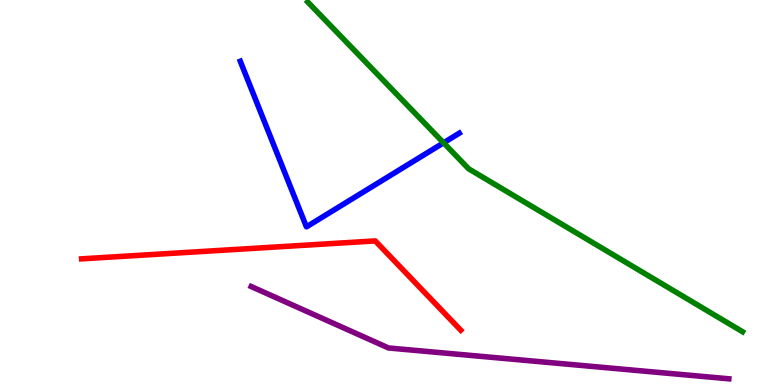[{'lines': ['blue', 'red'], 'intersections': []}, {'lines': ['green', 'red'], 'intersections': []}, {'lines': ['purple', 'red'], 'intersections': []}, {'lines': ['blue', 'green'], 'intersections': [{'x': 5.72, 'y': 6.29}]}, {'lines': ['blue', 'purple'], 'intersections': []}, {'lines': ['green', 'purple'], 'intersections': []}]